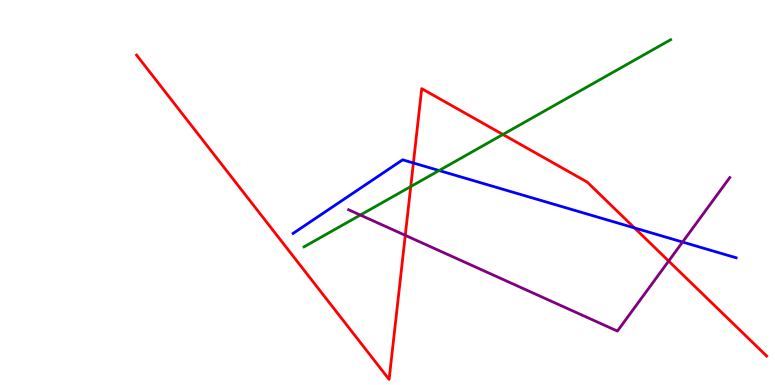[{'lines': ['blue', 'red'], 'intersections': [{'x': 5.33, 'y': 5.77}, {'x': 8.19, 'y': 4.08}]}, {'lines': ['green', 'red'], 'intersections': [{'x': 5.3, 'y': 5.15}, {'x': 6.49, 'y': 6.51}]}, {'lines': ['purple', 'red'], 'intersections': [{'x': 5.23, 'y': 3.89}, {'x': 8.63, 'y': 3.22}]}, {'lines': ['blue', 'green'], 'intersections': [{'x': 5.67, 'y': 5.57}]}, {'lines': ['blue', 'purple'], 'intersections': [{'x': 8.81, 'y': 3.71}]}, {'lines': ['green', 'purple'], 'intersections': [{'x': 4.65, 'y': 4.41}]}]